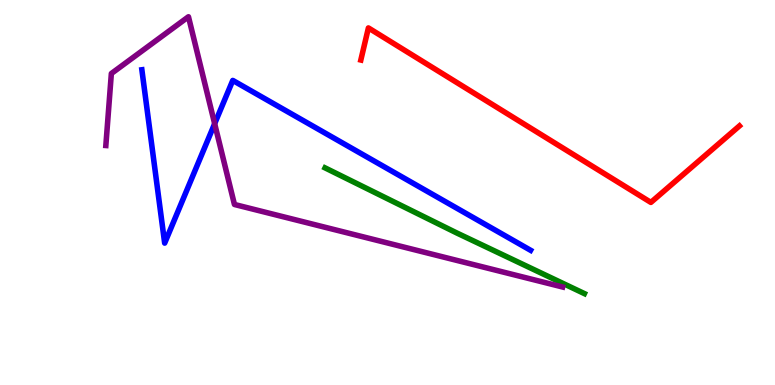[{'lines': ['blue', 'red'], 'intersections': []}, {'lines': ['green', 'red'], 'intersections': []}, {'lines': ['purple', 'red'], 'intersections': []}, {'lines': ['blue', 'green'], 'intersections': []}, {'lines': ['blue', 'purple'], 'intersections': [{'x': 2.77, 'y': 6.79}]}, {'lines': ['green', 'purple'], 'intersections': []}]